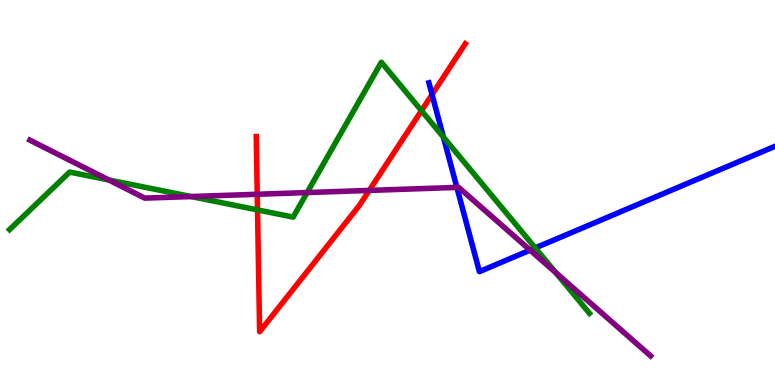[{'lines': ['blue', 'red'], 'intersections': [{'x': 5.57, 'y': 7.54}]}, {'lines': ['green', 'red'], 'intersections': [{'x': 3.32, 'y': 4.55}, {'x': 5.44, 'y': 7.13}]}, {'lines': ['purple', 'red'], 'intersections': [{'x': 3.32, 'y': 4.95}, {'x': 4.76, 'y': 5.05}]}, {'lines': ['blue', 'green'], 'intersections': [{'x': 5.72, 'y': 6.44}, {'x': 6.91, 'y': 3.56}]}, {'lines': ['blue', 'purple'], 'intersections': [{'x': 5.9, 'y': 5.13}, {'x': 6.84, 'y': 3.5}]}, {'lines': ['green', 'purple'], 'intersections': [{'x': 1.4, 'y': 5.33}, {'x': 2.47, 'y': 4.9}, {'x': 3.96, 'y': 5.0}, {'x': 7.17, 'y': 2.92}]}]